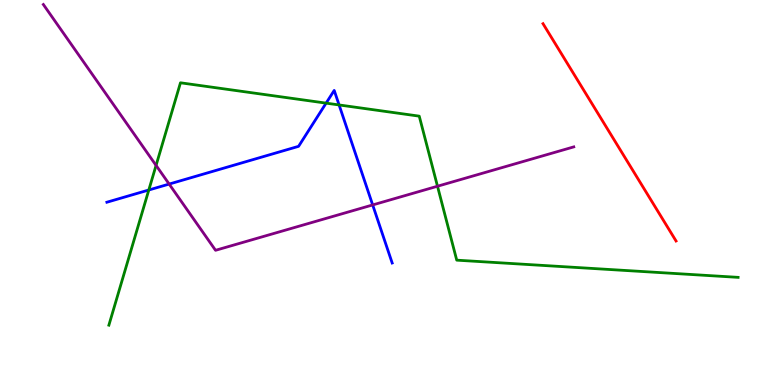[{'lines': ['blue', 'red'], 'intersections': []}, {'lines': ['green', 'red'], 'intersections': []}, {'lines': ['purple', 'red'], 'intersections': []}, {'lines': ['blue', 'green'], 'intersections': [{'x': 1.92, 'y': 5.06}, {'x': 4.21, 'y': 7.32}, {'x': 4.38, 'y': 7.27}]}, {'lines': ['blue', 'purple'], 'intersections': [{'x': 2.18, 'y': 5.22}, {'x': 4.81, 'y': 4.68}]}, {'lines': ['green', 'purple'], 'intersections': [{'x': 2.01, 'y': 5.7}, {'x': 5.65, 'y': 5.16}]}]